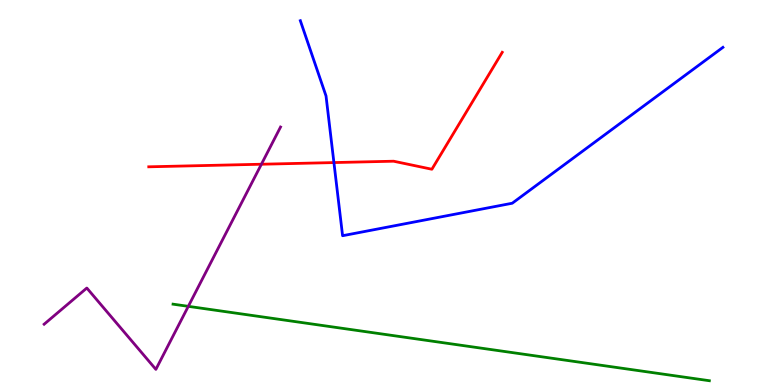[{'lines': ['blue', 'red'], 'intersections': [{'x': 4.31, 'y': 5.78}]}, {'lines': ['green', 'red'], 'intersections': []}, {'lines': ['purple', 'red'], 'intersections': [{'x': 3.37, 'y': 5.73}]}, {'lines': ['blue', 'green'], 'intersections': []}, {'lines': ['blue', 'purple'], 'intersections': []}, {'lines': ['green', 'purple'], 'intersections': [{'x': 2.43, 'y': 2.04}]}]